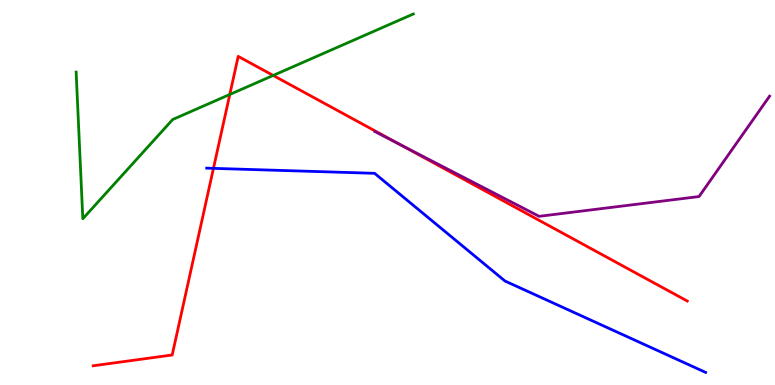[{'lines': ['blue', 'red'], 'intersections': [{'x': 2.75, 'y': 5.63}]}, {'lines': ['green', 'red'], 'intersections': [{'x': 2.97, 'y': 7.55}, {'x': 3.53, 'y': 8.04}]}, {'lines': ['purple', 'red'], 'intersections': [{'x': 5.16, 'y': 6.25}]}, {'lines': ['blue', 'green'], 'intersections': []}, {'lines': ['blue', 'purple'], 'intersections': []}, {'lines': ['green', 'purple'], 'intersections': []}]